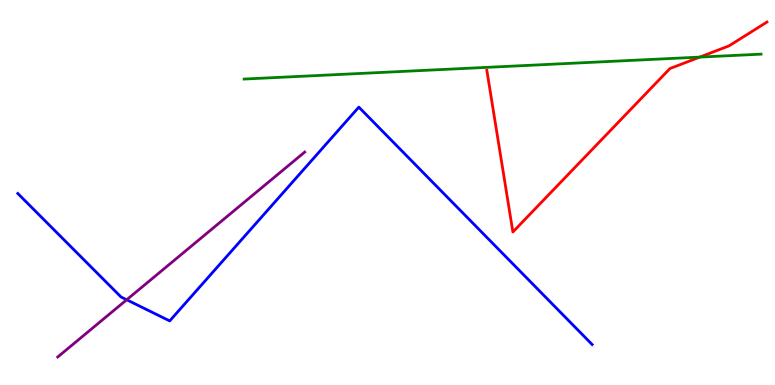[{'lines': ['blue', 'red'], 'intersections': []}, {'lines': ['green', 'red'], 'intersections': [{'x': 9.03, 'y': 8.52}]}, {'lines': ['purple', 'red'], 'intersections': []}, {'lines': ['blue', 'green'], 'intersections': []}, {'lines': ['blue', 'purple'], 'intersections': [{'x': 1.63, 'y': 2.21}]}, {'lines': ['green', 'purple'], 'intersections': []}]